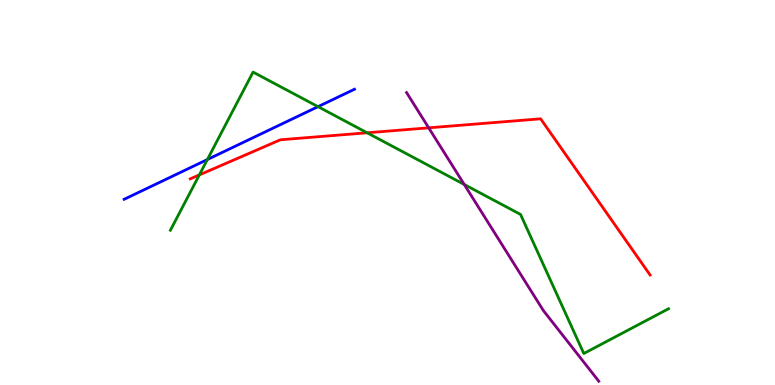[{'lines': ['blue', 'red'], 'intersections': []}, {'lines': ['green', 'red'], 'intersections': [{'x': 2.57, 'y': 5.46}, {'x': 4.74, 'y': 6.55}]}, {'lines': ['purple', 'red'], 'intersections': [{'x': 5.53, 'y': 6.68}]}, {'lines': ['blue', 'green'], 'intersections': [{'x': 2.68, 'y': 5.86}, {'x': 4.1, 'y': 7.23}]}, {'lines': ['blue', 'purple'], 'intersections': []}, {'lines': ['green', 'purple'], 'intersections': [{'x': 5.99, 'y': 5.21}]}]